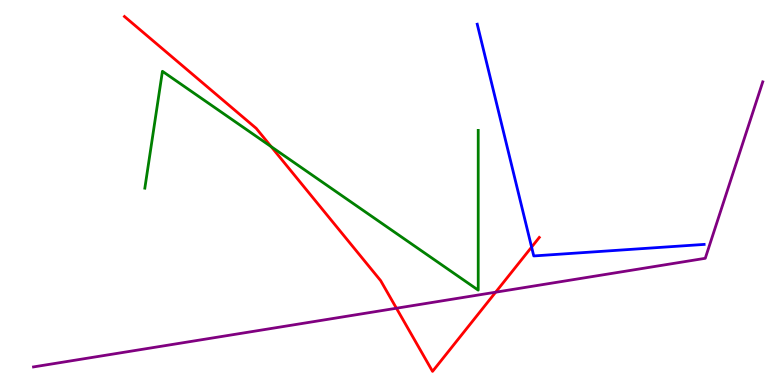[{'lines': ['blue', 'red'], 'intersections': [{'x': 6.86, 'y': 3.58}]}, {'lines': ['green', 'red'], 'intersections': [{'x': 3.5, 'y': 6.19}]}, {'lines': ['purple', 'red'], 'intersections': [{'x': 5.12, 'y': 1.99}, {'x': 6.4, 'y': 2.41}]}, {'lines': ['blue', 'green'], 'intersections': []}, {'lines': ['blue', 'purple'], 'intersections': []}, {'lines': ['green', 'purple'], 'intersections': []}]